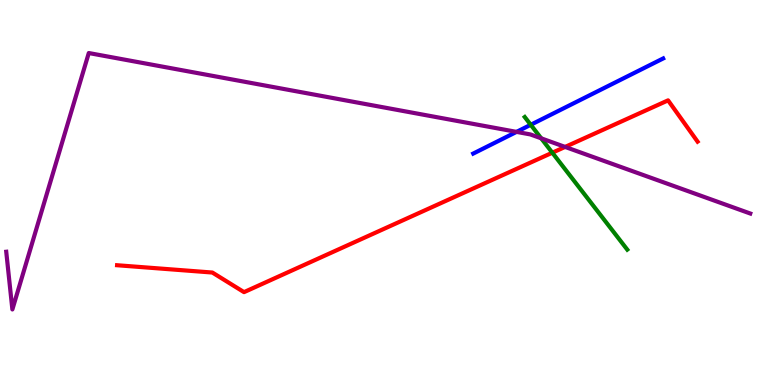[{'lines': ['blue', 'red'], 'intersections': []}, {'lines': ['green', 'red'], 'intersections': [{'x': 7.13, 'y': 6.03}]}, {'lines': ['purple', 'red'], 'intersections': [{'x': 7.29, 'y': 6.18}]}, {'lines': ['blue', 'green'], 'intersections': [{'x': 6.85, 'y': 6.76}]}, {'lines': ['blue', 'purple'], 'intersections': [{'x': 6.67, 'y': 6.57}]}, {'lines': ['green', 'purple'], 'intersections': [{'x': 6.98, 'y': 6.41}]}]